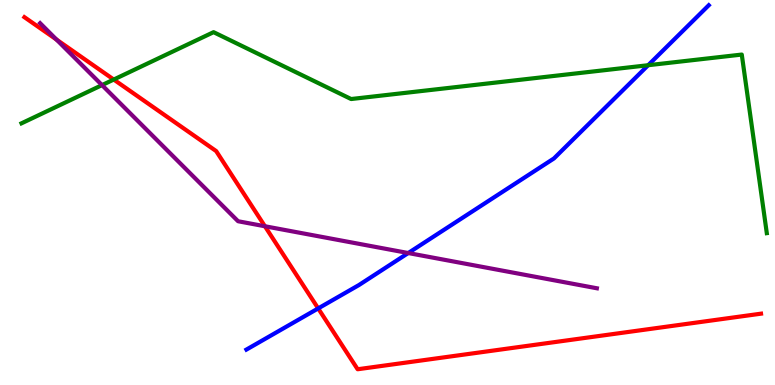[{'lines': ['blue', 'red'], 'intersections': [{'x': 4.11, 'y': 1.99}]}, {'lines': ['green', 'red'], 'intersections': [{'x': 1.47, 'y': 7.93}]}, {'lines': ['purple', 'red'], 'intersections': [{'x': 0.729, 'y': 8.97}, {'x': 3.42, 'y': 4.12}]}, {'lines': ['blue', 'green'], 'intersections': [{'x': 8.36, 'y': 8.31}]}, {'lines': ['blue', 'purple'], 'intersections': [{'x': 5.27, 'y': 3.43}]}, {'lines': ['green', 'purple'], 'intersections': [{'x': 1.32, 'y': 7.79}]}]